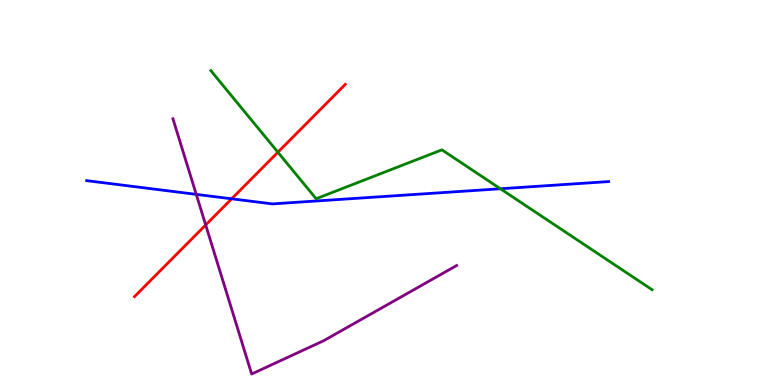[{'lines': ['blue', 'red'], 'intersections': [{'x': 2.99, 'y': 4.84}]}, {'lines': ['green', 'red'], 'intersections': [{'x': 3.59, 'y': 6.05}]}, {'lines': ['purple', 'red'], 'intersections': [{'x': 2.65, 'y': 4.16}]}, {'lines': ['blue', 'green'], 'intersections': [{'x': 6.46, 'y': 5.1}]}, {'lines': ['blue', 'purple'], 'intersections': [{'x': 2.53, 'y': 4.95}]}, {'lines': ['green', 'purple'], 'intersections': []}]